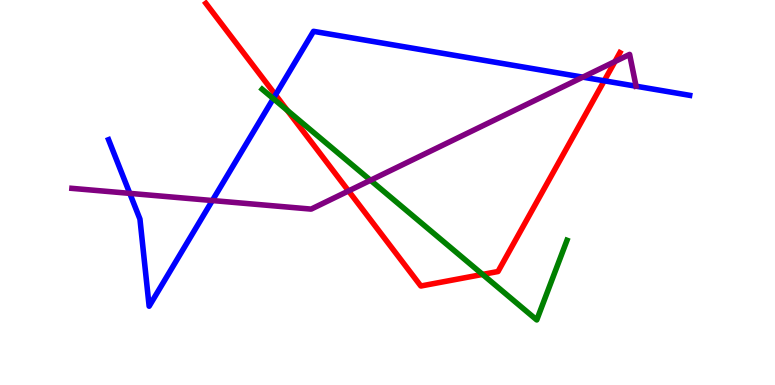[{'lines': ['blue', 'red'], 'intersections': [{'x': 3.56, 'y': 7.53}, {'x': 7.8, 'y': 7.9}]}, {'lines': ['green', 'red'], 'intersections': [{'x': 3.71, 'y': 7.14}, {'x': 6.23, 'y': 2.87}]}, {'lines': ['purple', 'red'], 'intersections': [{'x': 4.5, 'y': 5.04}, {'x': 7.93, 'y': 8.4}]}, {'lines': ['blue', 'green'], 'intersections': [{'x': 3.53, 'y': 7.44}]}, {'lines': ['blue', 'purple'], 'intersections': [{'x': 1.67, 'y': 4.98}, {'x': 2.74, 'y': 4.79}, {'x': 7.52, 'y': 8.0}]}, {'lines': ['green', 'purple'], 'intersections': [{'x': 4.78, 'y': 5.32}]}]